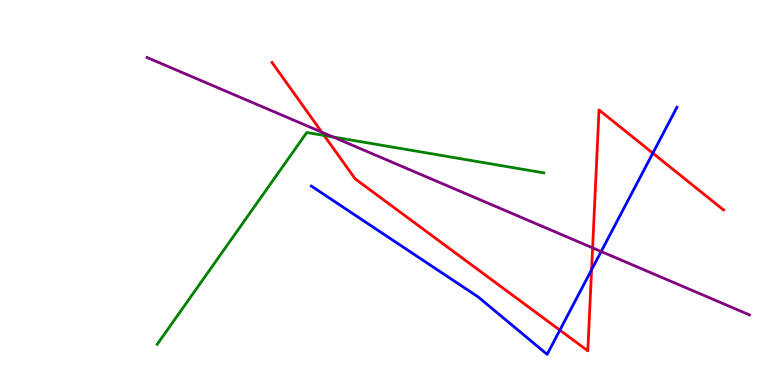[{'lines': ['blue', 'red'], 'intersections': [{'x': 7.22, 'y': 1.42}, {'x': 7.63, 'y': 2.99}, {'x': 8.42, 'y': 6.02}]}, {'lines': ['green', 'red'], 'intersections': [{'x': 4.18, 'y': 6.48}]}, {'lines': ['purple', 'red'], 'intersections': [{'x': 4.15, 'y': 6.57}, {'x': 7.65, 'y': 3.56}]}, {'lines': ['blue', 'green'], 'intersections': []}, {'lines': ['blue', 'purple'], 'intersections': [{'x': 7.76, 'y': 3.47}]}, {'lines': ['green', 'purple'], 'intersections': [{'x': 4.3, 'y': 6.44}]}]